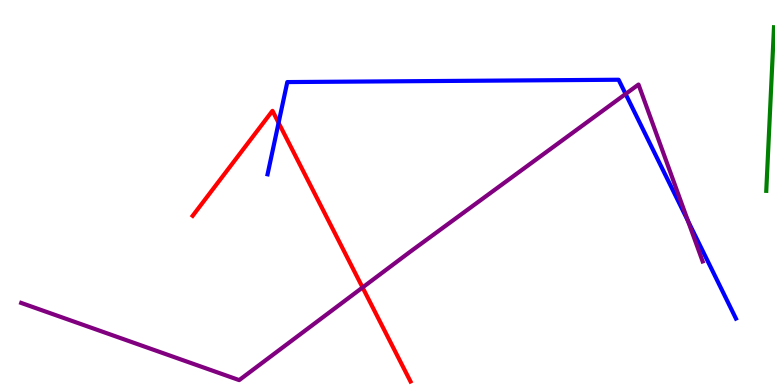[{'lines': ['blue', 'red'], 'intersections': [{'x': 3.59, 'y': 6.81}]}, {'lines': ['green', 'red'], 'intersections': []}, {'lines': ['purple', 'red'], 'intersections': [{'x': 4.68, 'y': 2.53}]}, {'lines': ['blue', 'green'], 'intersections': []}, {'lines': ['blue', 'purple'], 'intersections': [{'x': 8.07, 'y': 7.56}, {'x': 8.88, 'y': 4.26}]}, {'lines': ['green', 'purple'], 'intersections': []}]